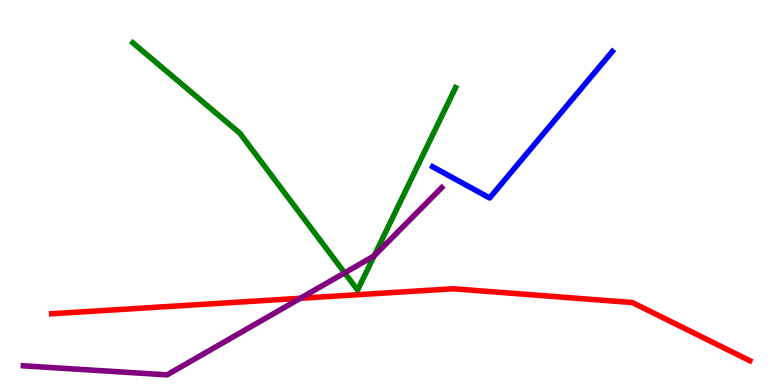[{'lines': ['blue', 'red'], 'intersections': []}, {'lines': ['green', 'red'], 'intersections': []}, {'lines': ['purple', 'red'], 'intersections': [{'x': 3.88, 'y': 2.25}]}, {'lines': ['blue', 'green'], 'intersections': []}, {'lines': ['blue', 'purple'], 'intersections': []}, {'lines': ['green', 'purple'], 'intersections': [{'x': 4.45, 'y': 2.91}, {'x': 4.83, 'y': 3.35}]}]